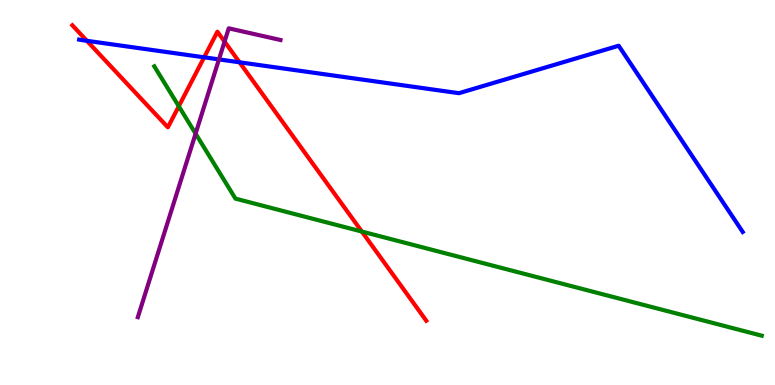[{'lines': ['blue', 'red'], 'intersections': [{'x': 1.12, 'y': 8.94}, {'x': 2.63, 'y': 8.51}, {'x': 3.09, 'y': 8.38}]}, {'lines': ['green', 'red'], 'intersections': [{'x': 2.31, 'y': 7.24}, {'x': 4.67, 'y': 3.99}]}, {'lines': ['purple', 'red'], 'intersections': [{'x': 2.9, 'y': 8.92}]}, {'lines': ['blue', 'green'], 'intersections': []}, {'lines': ['blue', 'purple'], 'intersections': [{'x': 2.83, 'y': 8.46}]}, {'lines': ['green', 'purple'], 'intersections': [{'x': 2.52, 'y': 6.53}]}]